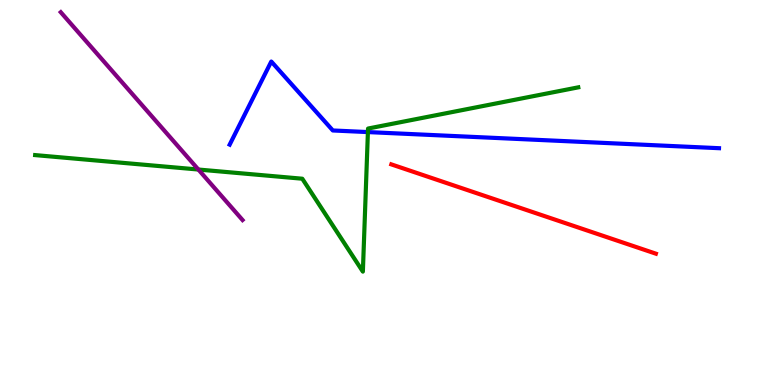[{'lines': ['blue', 'red'], 'intersections': []}, {'lines': ['green', 'red'], 'intersections': []}, {'lines': ['purple', 'red'], 'intersections': []}, {'lines': ['blue', 'green'], 'intersections': [{'x': 4.75, 'y': 6.57}]}, {'lines': ['blue', 'purple'], 'intersections': []}, {'lines': ['green', 'purple'], 'intersections': [{'x': 2.56, 'y': 5.6}]}]